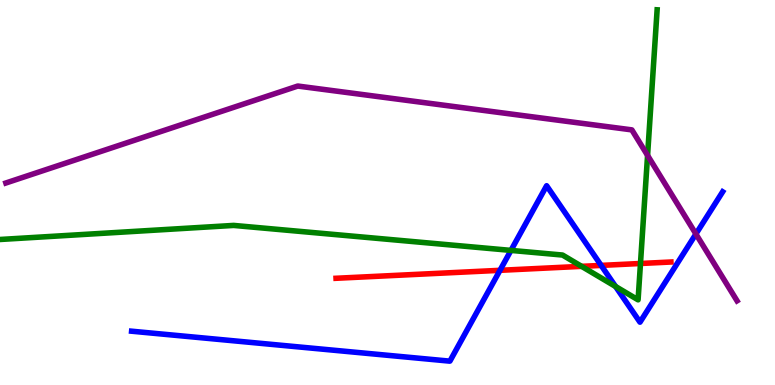[{'lines': ['blue', 'red'], 'intersections': [{'x': 6.45, 'y': 2.98}, {'x': 7.76, 'y': 3.11}]}, {'lines': ['green', 'red'], 'intersections': [{'x': 7.5, 'y': 3.08}, {'x': 8.26, 'y': 3.16}]}, {'lines': ['purple', 'red'], 'intersections': []}, {'lines': ['blue', 'green'], 'intersections': [{'x': 6.59, 'y': 3.5}, {'x': 7.94, 'y': 2.56}]}, {'lines': ['blue', 'purple'], 'intersections': [{'x': 8.98, 'y': 3.92}]}, {'lines': ['green', 'purple'], 'intersections': [{'x': 8.36, 'y': 5.96}]}]